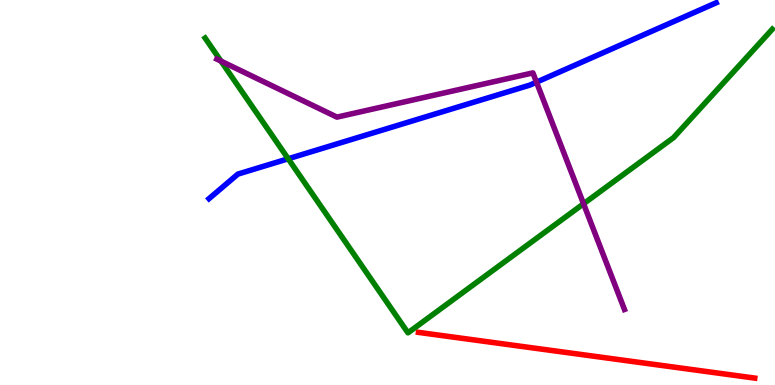[{'lines': ['blue', 'red'], 'intersections': []}, {'lines': ['green', 'red'], 'intersections': []}, {'lines': ['purple', 'red'], 'intersections': []}, {'lines': ['blue', 'green'], 'intersections': [{'x': 3.72, 'y': 5.88}]}, {'lines': ['blue', 'purple'], 'intersections': [{'x': 6.92, 'y': 7.87}]}, {'lines': ['green', 'purple'], 'intersections': [{'x': 2.85, 'y': 8.41}, {'x': 7.53, 'y': 4.71}]}]